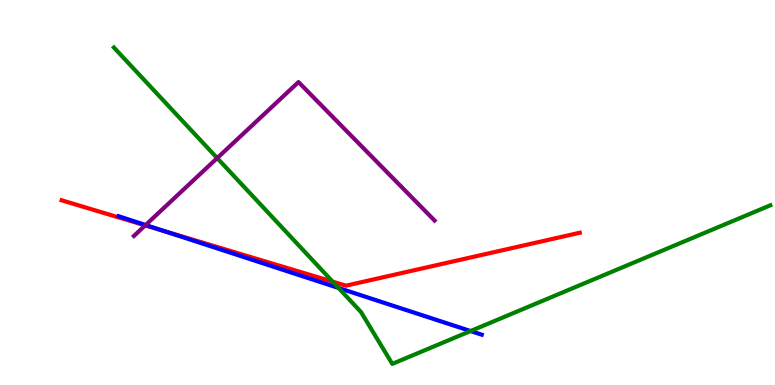[{'lines': ['blue', 'red'], 'intersections': [{'x': 2.12, 'y': 4.0}]}, {'lines': ['green', 'red'], 'intersections': [{'x': 4.29, 'y': 2.68}]}, {'lines': ['purple', 'red'], 'intersections': [{'x': 1.87, 'y': 4.15}]}, {'lines': ['blue', 'green'], 'intersections': [{'x': 4.37, 'y': 2.52}, {'x': 6.07, 'y': 1.4}]}, {'lines': ['blue', 'purple'], 'intersections': [{'x': 1.88, 'y': 4.16}]}, {'lines': ['green', 'purple'], 'intersections': [{'x': 2.8, 'y': 5.89}]}]